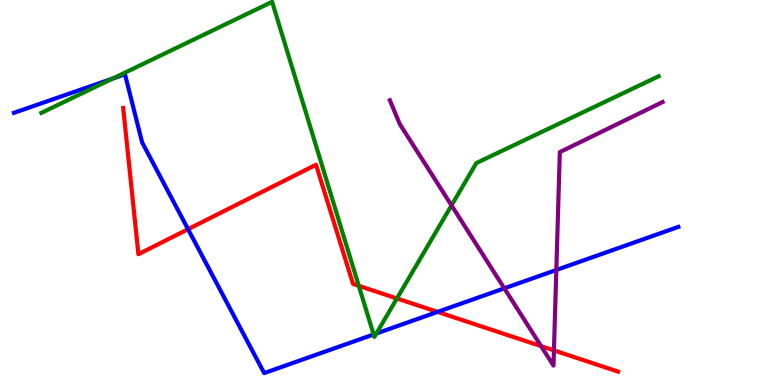[{'lines': ['blue', 'red'], 'intersections': [{'x': 2.43, 'y': 4.05}, {'x': 5.65, 'y': 1.9}]}, {'lines': ['green', 'red'], 'intersections': [{'x': 4.63, 'y': 2.58}, {'x': 5.12, 'y': 2.25}]}, {'lines': ['purple', 'red'], 'intersections': [{'x': 6.98, 'y': 1.01}, {'x': 7.15, 'y': 0.899}]}, {'lines': ['blue', 'green'], 'intersections': [{'x': 1.45, 'y': 7.96}, {'x': 4.82, 'y': 1.31}, {'x': 4.86, 'y': 1.34}]}, {'lines': ['blue', 'purple'], 'intersections': [{'x': 6.51, 'y': 2.51}, {'x': 7.18, 'y': 2.99}]}, {'lines': ['green', 'purple'], 'intersections': [{'x': 5.83, 'y': 4.67}]}]